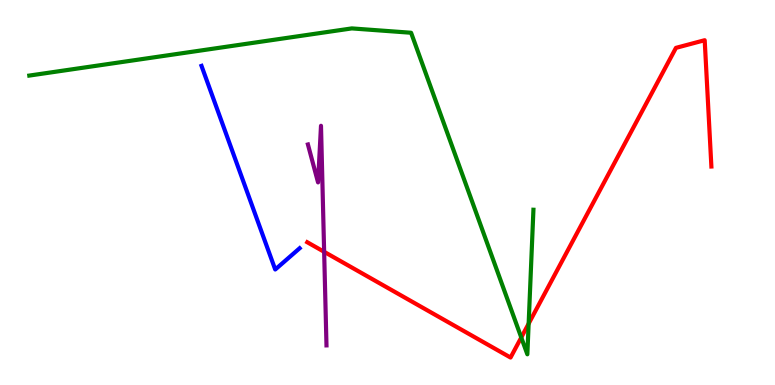[{'lines': ['blue', 'red'], 'intersections': []}, {'lines': ['green', 'red'], 'intersections': [{'x': 6.73, 'y': 1.23}, {'x': 6.82, 'y': 1.59}]}, {'lines': ['purple', 'red'], 'intersections': [{'x': 4.18, 'y': 3.46}]}, {'lines': ['blue', 'green'], 'intersections': []}, {'lines': ['blue', 'purple'], 'intersections': []}, {'lines': ['green', 'purple'], 'intersections': []}]